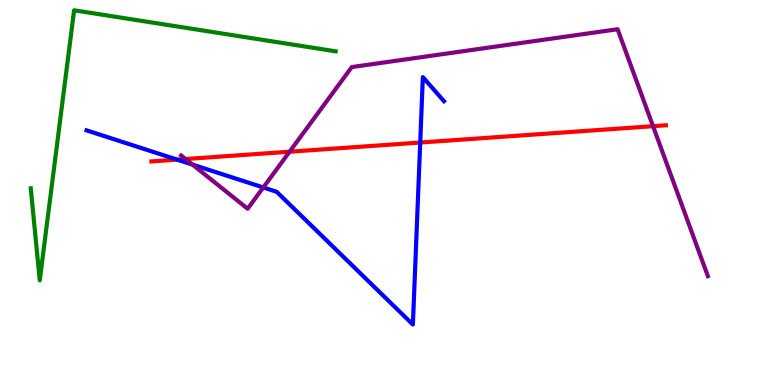[{'lines': ['blue', 'red'], 'intersections': [{'x': 2.29, 'y': 5.85}, {'x': 5.42, 'y': 6.3}]}, {'lines': ['green', 'red'], 'intersections': []}, {'lines': ['purple', 'red'], 'intersections': [{'x': 2.39, 'y': 5.87}, {'x': 3.74, 'y': 6.06}, {'x': 8.43, 'y': 6.72}]}, {'lines': ['blue', 'green'], 'intersections': []}, {'lines': ['blue', 'purple'], 'intersections': [{'x': 2.48, 'y': 5.72}, {'x': 3.4, 'y': 5.13}]}, {'lines': ['green', 'purple'], 'intersections': []}]